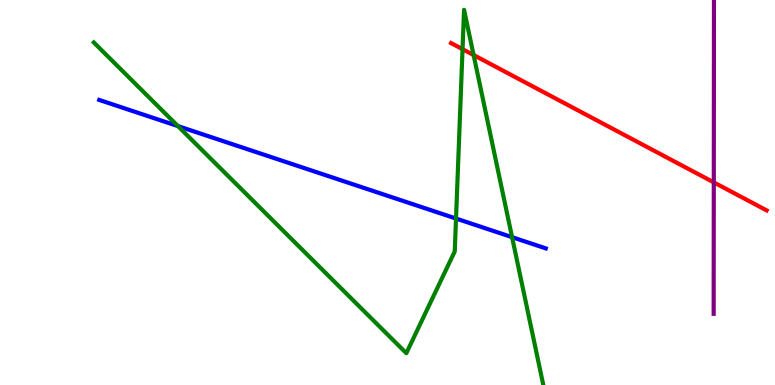[{'lines': ['blue', 'red'], 'intersections': []}, {'lines': ['green', 'red'], 'intersections': [{'x': 5.97, 'y': 8.72}, {'x': 6.11, 'y': 8.57}]}, {'lines': ['purple', 'red'], 'intersections': [{'x': 9.21, 'y': 5.26}]}, {'lines': ['blue', 'green'], 'intersections': [{'x': 2.3, 'y': 6.72}, {'x': 5.88, 'y': 4.32}, {'x': 6.61, 'y': 3.84}]}, {'lines': ['blue', 'purple'], 'intersections': []}, {'lines': ['green', 'purple'], 'intersections': []}]